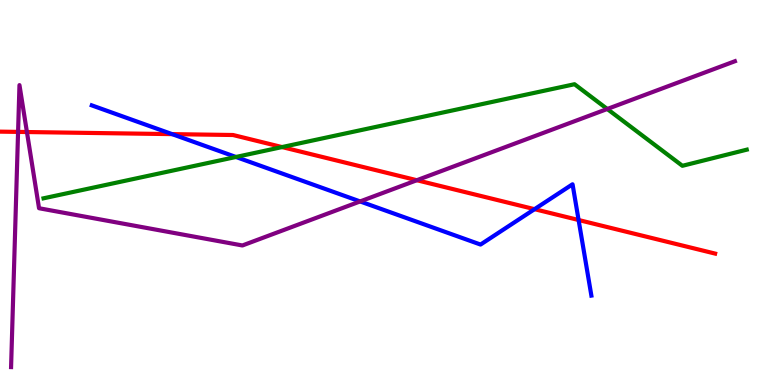[{'lines': ['blue', 'red'], 'intersections': [{'x': 2.22, 'y': 6.52}, {'x': 6.9, 'y': 4.57}, {'x': 7.47, 'y': 4.29}]}, {'lines': ['green', 'red'], 'intersections': [{'x': 3.64, 'y': 6.18}]}, {'lines': ['purple', 'red'], 'intersections': [{'x': 0.233, 'y': 6.57}, {'x': 0.347, 'y': 6.57}, {'x': 5.38, 'y': 5.32}]}, {'lines': ['blue', 'green'], 'intersections': [{'x': 3.04, 'y': 5.92}]}, {'lines': ['blue', 'purple'], 'intersections': [{'x': 4.65, 'y': 4.77}]}, {'lines': ['green', 'purple'], 'intersections': [{'x': 7.84, 'y': 7.17}]}]